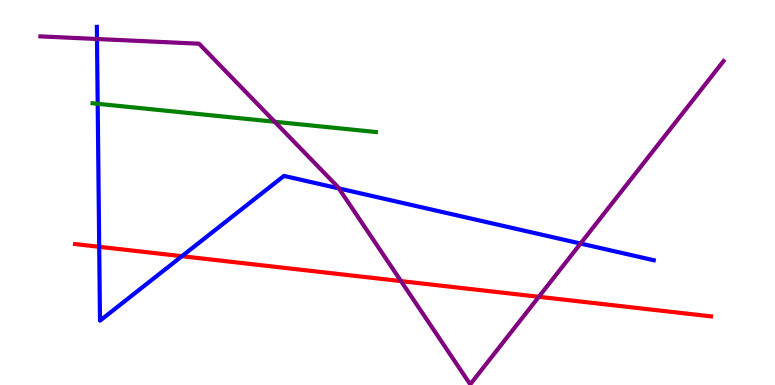[{'lines': ['blue', 'red'], 'intersections': [{'x': 1.28, 'y': 3.59}, {'x': 2.35, 'y': 3.35}]}, {'lines': ['green', 'red'], 'intersections': []}, {'lines': ['purple', 'red'], 'intersections': [{'x': 5.17, 'y': 2.7}, {'x': 6.95, 'y': 2.29}]}, {'lines': ['blue', 'green'], 'intersections': [{'x': 1.26, 'y': 7.3}]}, {'lines': ['blue', 'purple'], 'intersections': [{'x': 1.25, 'y': 8.99}, {'x': 4.37, 'y': 5.11}, {'x': 7.49, 'y': 3.67}]}, {'lines': ['green', 'purple'], 'intersections': [{'x': 3.54, 'y': 6.84}]}]